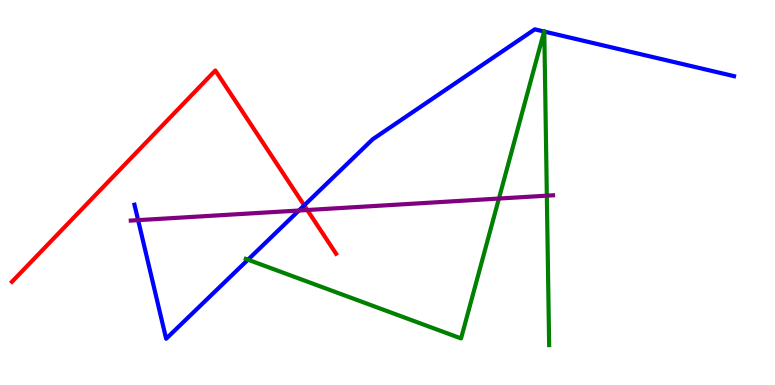[{'lines': ['blue', 'red'], 'intersections': [{'x': 3.93, 'y': 4.67}]}, {'lines': ['green', 'red'], 'intersections': []}, {'lines': ['purple', 'red'], 'intersections': [{'x': 3.96, 'y': 4.55}]}, {'lines': ['blue', 'green'], 'intersections': [{'x': 3.2, 'y': 3.25}, {'x': 7.02, 'y': 9.18}, {'x': 7.02, 'y': 9.18}]}, {'lines': ['blue', 'purple'], 'intersections': [{'x': 1.78, 'y': 4.28}, {'x': 3.86, 'y': 4.53}]}, {'lines': ['green', 'purple'], 'intersections': [{'x': 6.44, 'y': 4.84}, {'x': 7.06, 'y': 4.92}]}]